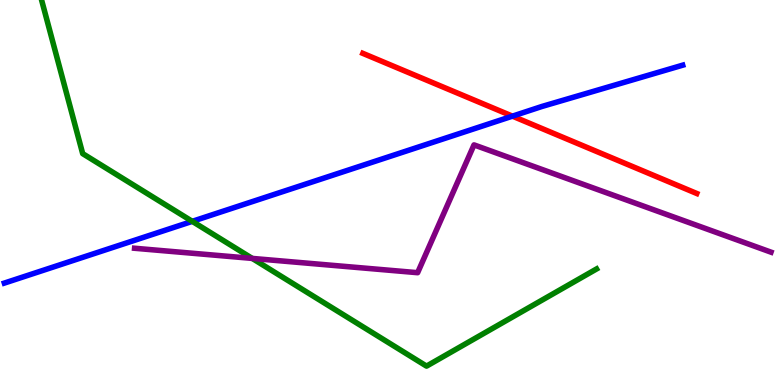[{'lines': ['blue', 'red'], 'intersections': [{'x': 6.61, 'y': 6.98}]}, {'lines': ['green', 'red'], 'intersections': []}, {'lines': ['purple', 'red'], 'intersections': []}, {'lines': ['blue', 'green'], 'intersections': [{'x': 2.48, 'y': 4.25}]}, {'lines': ['blue', 'purple'], 'intersections': []}, {'lines': ['green', 'purple'], 'intersections': [{'x': 3.25, 'y': 3.29}]}]